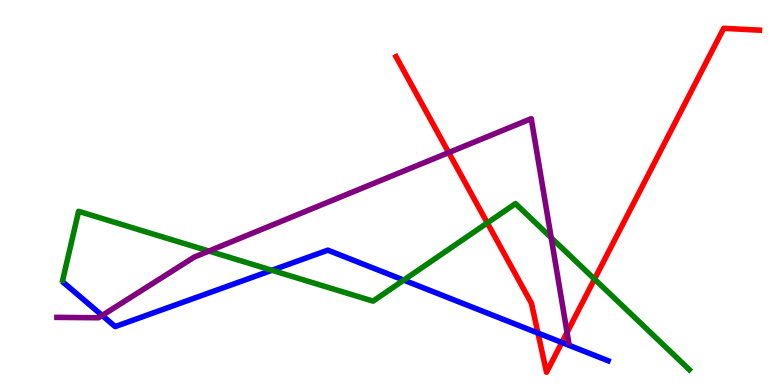[{'lines': ['blue', 'red'], 'intersections': [{'x': 6.94, 'y': 1.35}, {'x': 7.25, 'y': 1.1}]}, {'lines': ['green', 'red'], 'intersections': [{'x': 6.29, 'y': 4.21}, {'x': 7.67, 'y': 2.75}]}, {'lines': ['purple', 'red'], 'intersections': [{'x': 5.79, 'y': 6.04}, {'x': 7.32, 'y': 1.37}]}, {'lines': ['blue', 'green'], 'intersections': [{'x': 3.51, 'y': 2.98}, {'x': 5.21, 'y': 2.72}]}, {'lines': ['blue', 'purple'], 'intersections': [{'x': 1.32, 'y': 1.81}]}, {'lines': ['green', 'purple'], 'intersections': [{'x': 2.7, 'y': 3.48}, {'x': 7.11, 'y': 3.83}]}]